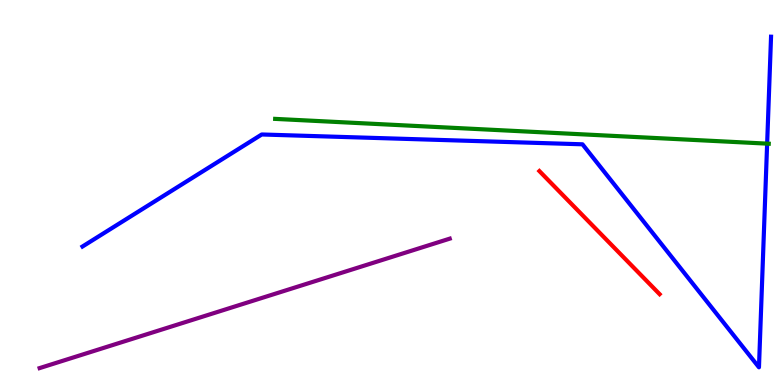[{'lines': ['blue', 'red'], 'intersections': []}, {'lines': ['green', 'red'], 'intersections': []}, {'lines': ['purple', 'red'], 'intersections': []}, {'lines': ['blue', 'green'], 'intersections': [{'x': 9.9, 'y': 6.27}]}, {'lines': ['blue', 'purple'], 'intersections': []}, {'lines': ['green', 'purple'], 'intersections': []}]